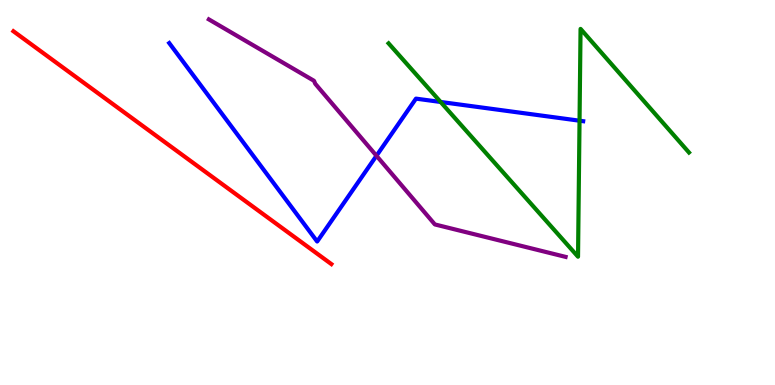[{'lines': ['blue', 'red'], 'intersections': []}, {'lines': ['green', 'red'], 'intersections': []}, {'lines': ['purple', 'red'], 'intersections': []}, {'lines': ['blue', 'green'], 'intersections': [{'x': 5.69, 'y': 7.35}, {'x': 7.48, 'y': 6.86}]}, {'lines': ['blue', 'purple'], 'intersections': [{'x': 4.86, 'y': 5.95}]}, {'lines': ['green', 'purple'], 'intersections': []}]